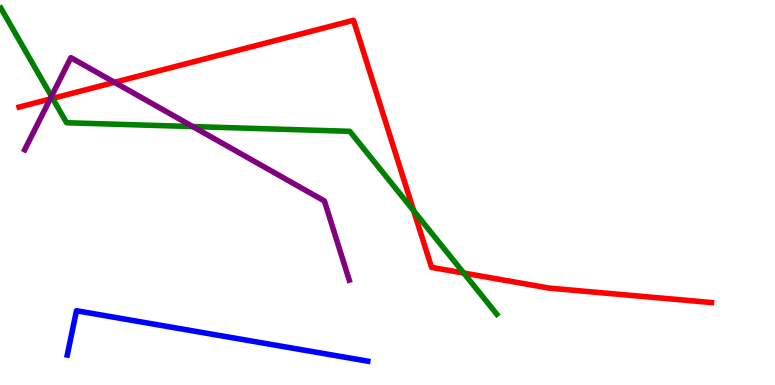[{'lines': ['blue', 'red'], 'intersections': []}, {'lines': ['green', 'red'], 'intersections': [{'x': 0.679, 'y': 7.44}, {'x': 5.34, 'y': 4.52}, {'x': 5.98, 'y': 2.91}]}, {'lines': ['purple', 'red'], 'intersections': [{'x': 0.647, 'y': 7.43}, {'x': 1.48, 'y': 7.86}]}, {'lines': ['blue', 'green'], 'intersections': []}, {'lines': ['blue', 'purple'], 'intersections': []}, {'lines': ['green', 'purple'], 'intersections': [{'x': 0.664, 'y': 7.5}, {'x': 2.49, 'y': 6.71}]}]